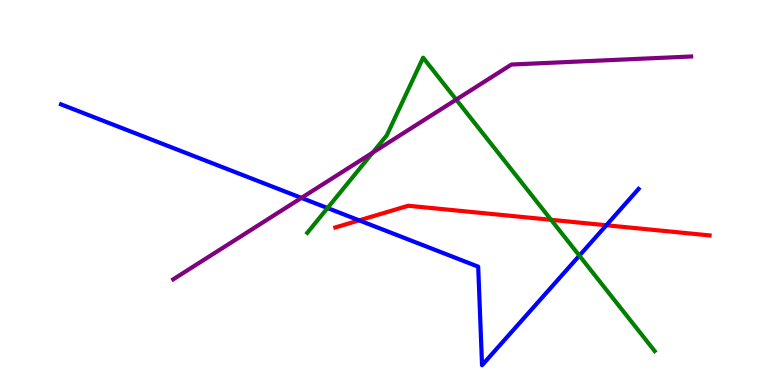[{'lines': ['blue', 'red'], 'intersections': [{'x': 4.63, 'y': 4.28}, {'x': 7.82, 'y': 4.15}]}, {'lines': ['green', 'red'], 'intersections': [{'x': 7.11, 'y': 4.29}]}, {'lines': ['purple', 'red'], 'intersections': []}, {'lines': ['blue', 'green'], 'intersections': [{'x': 4.23, 'y': 4.6}, {'x': 7.48, 'y': 3.36}]}, {'lines': ['blue', 'purple'], 'intersections': [{'x': 3.89, 'y': 4.86}]}, {'lines': ['green', 'purple'], 'intersections': [{'x': 4.81, 'y': 6.04}, {'x': 5.89, 'y': 7.41}]}]